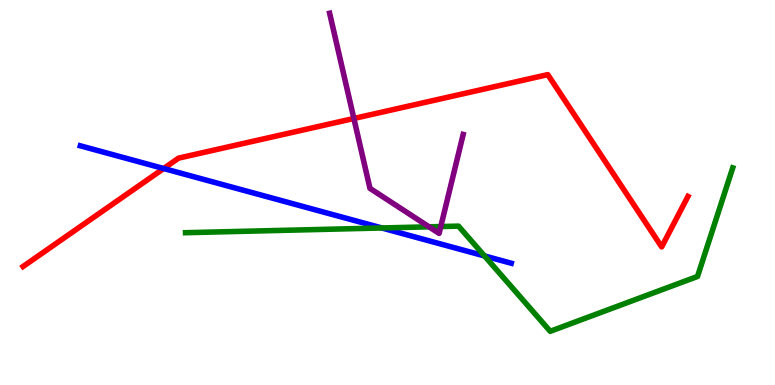[{'lines': ['blue', 'red'], 'intersections': [{'x': 2.11, 'y': 5.62}]}, {'lines': ['green', 'red'], 'intersections': []}, {'lines': ['purple', 'red'], 'intersections': [{'x': 4.57, 'y': 6.92}]}, {'lines': ['blue', 'green'], 'intersections': [{'x': 4.93, 'y': 4.08}, {'x': 6.25, 'y': 3.35}]}, {'lines': ['blue', 'purple'], 'intersections': []}, {'lines': ['green', 'purple'], 'intersections': [{'x': 5.54, 'y': 4.11}, {'x': 5.69, 'y': 4.12}]}]